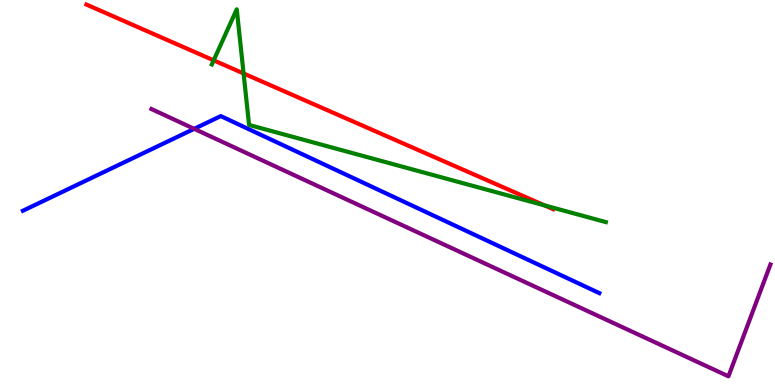[{'lines': ['blue', 'red'], 'intersections': []}, {'lines': ['green', 'red'], 'intersections': [{'x': 2.76, 'y': 8.43}, {'x': 3.14, 'y': 8.09}, {'x': 7.03, 'y': 4.67}]}, {'lines': ['purple', 'red'], 'intersections': []}, {'lines': ['blue', 'green'], 'intersections': []}, {'lines': ['blue', 'purple'], 'intersections': [{'x': 2.51, 'y': 6.65}]}, {'lines': ['green', 'purple'], 'intersections': []}]